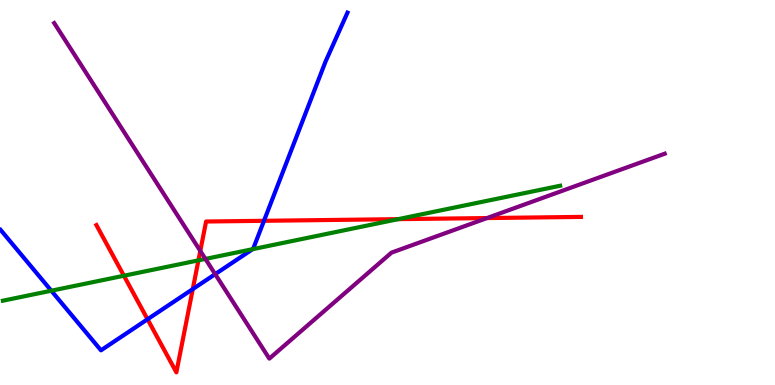[{'lines': ['blue', 'red'], 'intersections': [{'x': 1.9, 'y': 1.71}, {'x': 2.49, 'y': 2.49}, {'x': 3.41, 'y': 4.26}]}, {'lines': ['green', 'red'], 'intersections': [{'x': 1.6, 'y': 2.84}, {'x': 2.56, 'y': 3.24}, {'x': 5.14, 'y': 4.31}]}, {'lines': ['purple', 'red'], 'intersections': [{'x': 2.58, 'y': 3.48}, {'x': 6.28, 'y': 4.34}]}, {'lines': ['blue', 'green'], 'intersections': [{'x': 0.662, 'y': 2.45}, {'x': 3.26, 'y': 3.53}]}, {'lines': ['blue', 'purple'], 'intersections': [{'x': 2.78, 'y': 2.88}]}, {'lines': ['green', 'purple'], 'intersections': [{'x': 2.65, 'y': 3.27}]}]